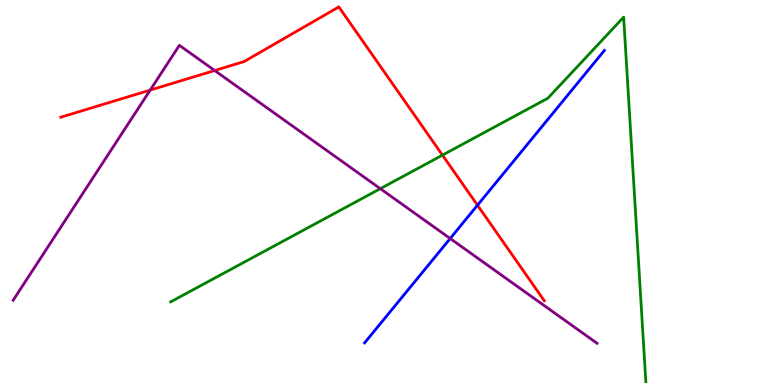[{'lines': ['blue', 'red'], 'intersections': [{'x': 6.16, 'y': 4.67}]}, {'lines': ['green', 'red'], 'intersections': [{'x': 5.71, 'y': 5.97}]}, {'lines': ['purple', 'red'], 'intersections': [{'x': 1.94, 'y': 7.66}, {'x': 2.77, 'y': 8.17}]}, {'lines': ['blue', 'green'], 'intersections': []}, {'lines': ['blue', 'purple'], 'intersections': [{'x': 5.81, 'y': 3.8}]}, {'lines': ['green', 'purple'], 'intersections': [{'x': 4.91, 'y': 5.1}]}]